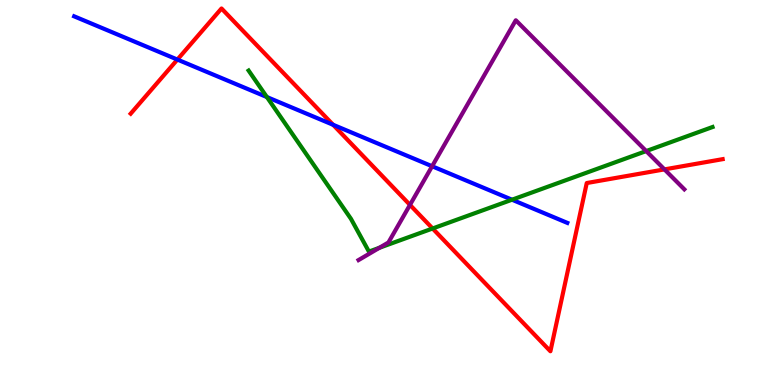[{'lines': ['blue', 'red'], 'intersections': [{'x': 2.29, 'y': 8.45}, {'x': 4.3, 'y': 6.76}]}, {'lines': ['green', 'red'], 'intersections': [{'x': 5.58, 'y': 4.07}]}, {'lines': ['purple', 'red'], 'intersections': [{'x': 5.29, 'y': 4.68}, {'x': 8.57, 'y': 5.6}]}, {'lines': ['blue', 'green'], 'intersections': [{'x': 3.44, 'y': 7.48}, {'x': 6.61, 'y': 4.81}]}, {'lines': ['blue', 'purple'], 'intersections': [{'x': 5.58, 'y': 5.68}]}, {'lines': ['green', 'purple'], 'intersections': [{'x': 4.9, 'y': 3.56}, {'x': 8.34, 'y': 6.08}]}]